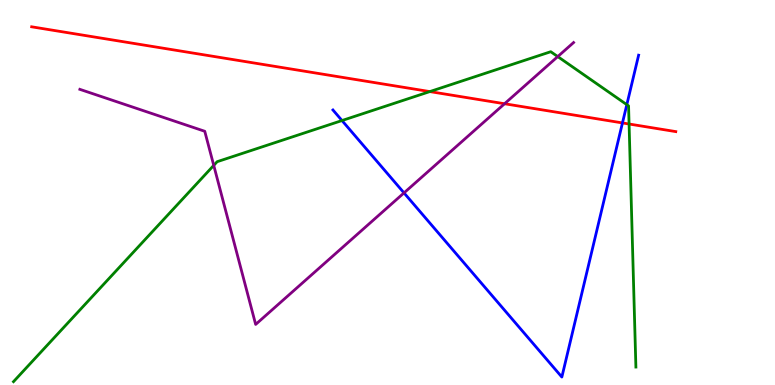[{'lines': ['blue', 'red'], 'intersections': [{'x': 8.03, 'y': 6.81}]}, {'lines': ['green', 'red'], 'intersections': [{'x': 5.55, 'y': 7.62}, {'x': 8.12, 'y': 6.78}]}, {'lines': ['purple', 'red'], 'intersections': [{'x': 6.51, 'y': 7.31}]}, {'lines': ['blue', 'green'], 'intersections': [{'x': 4.41, 'y': 6.87}, {'x': 8.09, 'y': 7.28}]}, {'lines': ['blue', 'purple'], 'intersections': [{'x': 5.21, 'y': 4.99}]}, {'lines': ['green', 'purple'], 'intersections': [{'x': 2.76, 'y': 5.7}, {'x': 7.2, 'y': 8.53}]}]